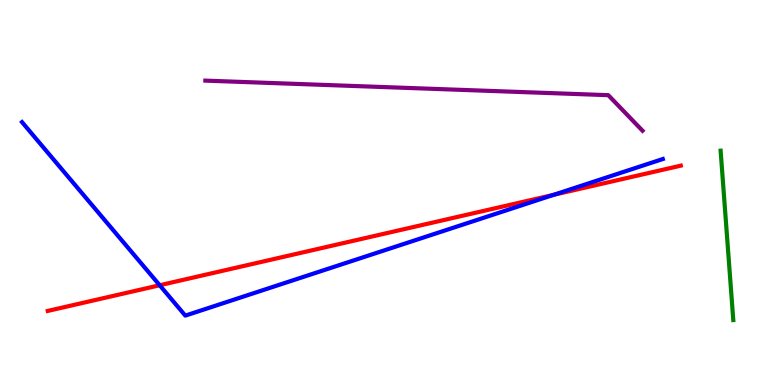[{'lines': ['blue', 'red'], 'intersections': [{'x': 2.06, 'y': 2.59}, {'x': 7.14, 'y': 4.94}]}, {'lines': ['green', 'red'], 'intersections': []}, {'lines': ['purple', 'red'], 'intersections': []}, {'lines': ['blue', 'green'], 'intersections': []}, {'lines': ['blue', 'purple'], 'intersections': []}, {'lines': ['green', 'purple'], 'intersections': []}]